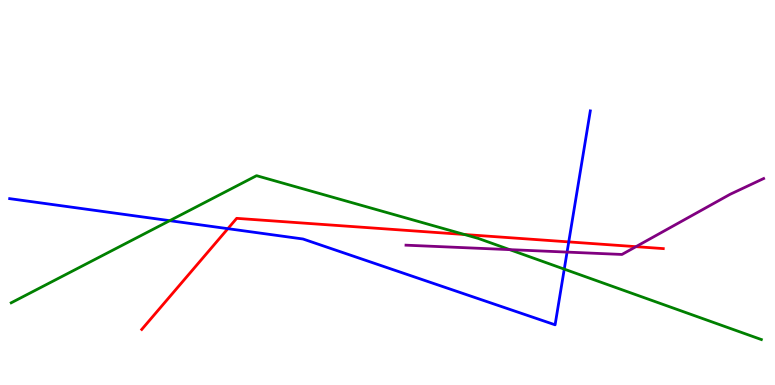[{'lines': ['blue', 'red'], 'intersections': [{'x': 2.94, 'y': 4.06}, {'x': 7.34, 'y': 3.72}]}, {'lines': ['green', 'red'], 'intersections': [{'x': 5.99, 'y': 3.91}]}, {'lines': ['purple', 'red'], 'intersections': [{'x': 8.21, 'y': 3.59}]}, {'lines': ['blue', 'green'], 'intersections': [{'x': 2.19, 'y': 4.27}, {'x': 7.28, 'y': 3.01}]}, {'lines': ['blue', 'purple'], 'intersections': [{'x': 7.32, 'y': 3.45}]}, {'lines': ['green', 'purple'], 'intersections': [{'x': 6.58, 'y': 3.52}]}]